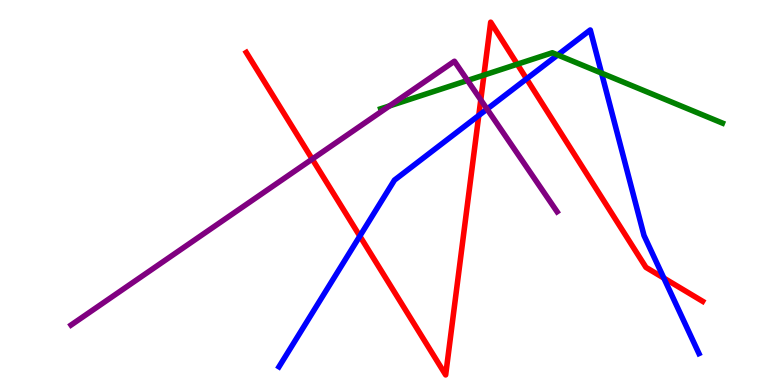[{'lines': ['blue', 'red'], 'intersections': [{'x': 4.64, 'y': 3.87}, {'x': 6.18, 'y': 7.0}, {'x': 6.79, 'y': 7.95}, {'x': 8.57, 'y': 2.78}]}, {'lines': ['green', 'red'], 'intersections': [{'x': 6.24, 'y': 8.05}, {'x': 6.67, 'y': 8.33}]}, {'lines': ['purple', 'red'], 'intersections': [{'x': 4.03, 'y': 5.87}, {'x': 6.2, 'y': 7.41}]}, {'lines': ['blue', 'green'], 'intersections': [{'x': 7.2, 'y': 8.57}, {'x': 7.76, 'y': 8.1}]}, {'lines': ['blue', 'purple'], 'intersections': [{'x': 6.28, 'y': 7.17}]}, {'lines': ['green', 'purple'], 'intersections': [{'x': 5.03, 'y': 7.25}, {'x': 6.03, 'y': 7.91}]}]